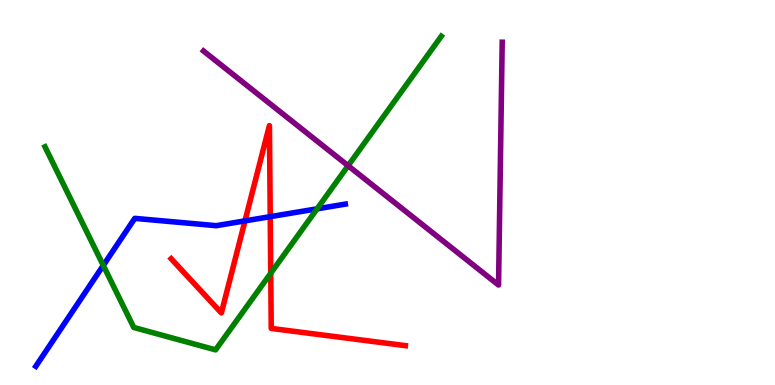[{'lines': ['blue', 'red'], 'intersections': [{'x': 3.16, 'y': 4.26}, {'x': 3.49, 'y': 4.37}]}, {'lines': ['green', 'red'], 'intersections': [{'x': 3.49, 'y': 2.9}]}, {'lines': ['purple', 'red'], 'intersections': []}, {'lines': ['blue', 'green'], 'intersections': [{'x': 1.33, 'y': 3.11}, {'x': 4.09, 'y': 4.58}]}, {'lines': ['blue', 'purple'], 'intersections': []}, {'lines': ['green', 'purple'], 'intersections': [{'x': 4.49, 'y': 5.7}]}]